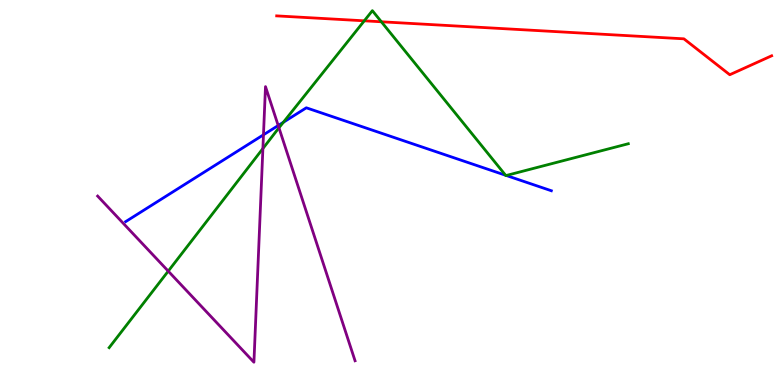[{'lines': ['blue', 'red'], 'intersections': []}, {'lines': ['green', 'red'], 'intersections': [{'x': 4.7, 'y': 9.46}, {'x': 4.92, 'y': 9.43}]}, {'lines': ['purple', 'red'], 'intersections': []}, {'lines': ['blue', 'green'], 'intersections': [{'x': 3.66, 'y': 6.82}, {'x': 6.52, 'y': 5.45}, {'x': 6.53, 'y': 5.44}]}, {'lines': ['blue', 'purple'], 'intersections': [{'x': 3.4, 'y': 6.5}, {'x': 3.59, 'y': 6.74}]}, {'lines': ['green', 'purple'], 'intersections': [{'x': 2.17, 'y': 2.96}, {'x': 3.39, 'y': 6.14}, {'x': 3.6, 'y': 6.68}]}]